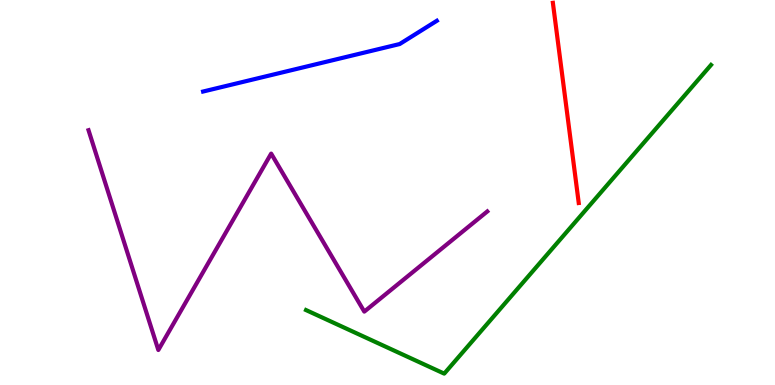[{'lines': ['blue', 'red'], 'intersections': []}, {'lines': ['green', 'red'], 'intersections': []}, {'lines': ['purple', 'red'], 'intersections': []}, {'lines': ['blue', 'green'], 'intersections': []}, {'lines': ['blue', 'purple'], 'intersections': []}, {'lines': ['green', 'purple'], 'intersections': []}]